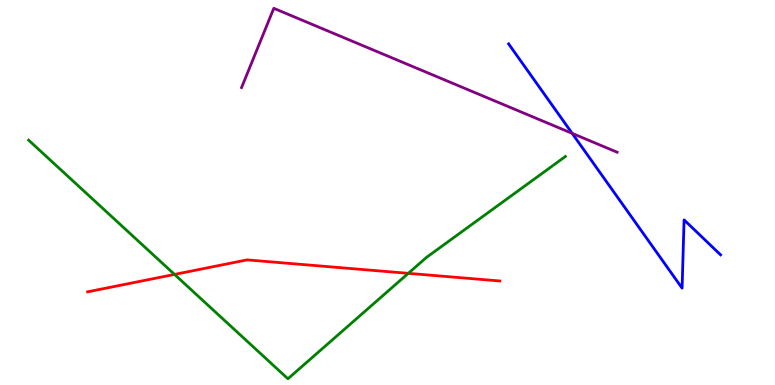[{'lines': ['blue', 'red'], 'intersections': []}, {'lines': ['green', 'red'], 'intersections': [{'x': 2.25, 'y': 2.87}, {'x': 5.27, 'y': 2.9}]}, {'lines': ['purple', 'red'], 'intersections': []}, {'lines': ['blue', 'green'], 'intersections': []}, {'lines': ['blue', 'purple'], 'intersections': [{'x': 7.38, 'y': 6.54}]}, {'lines': ['green', 'purple'], 'intersections': []}]